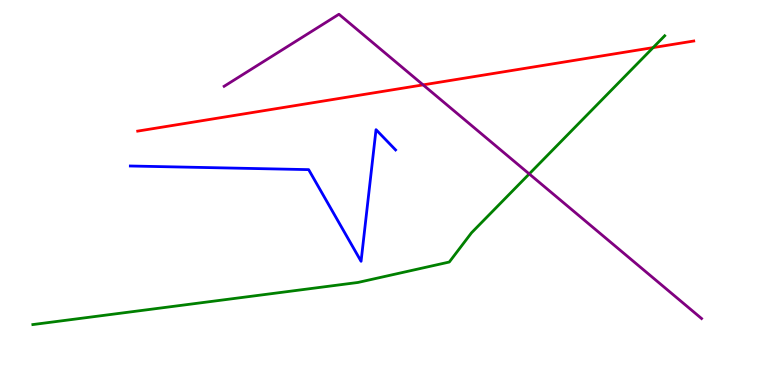[{'lines': ['blue', 'red'], 'intersections': []}, {'lines': ['green', 'red'], 'intersections': [{'x': 8.43, 'y': 8.76}]}, {'lines': ['purple', 'red'], 'intersections': [{'x': 5.46, 'y': 7.8}]}, {'lines': ['blue', 'green'], 'intersections': []}, {'lines': ['blue', 'purple'], 'intersections': []}, {'lines': ['green', 'purple'], 'intersections': [{'x': 6.83, 'y': 5.48}]}]